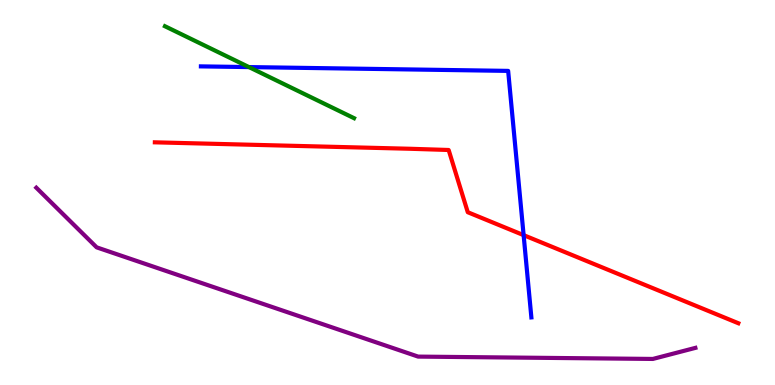[{'lines': ['blue', 'red'], 'intersections': [{'x': 6.76, 'y': 3.89}]}, {'lines': ['green', 'red'], 'intersections': []}, {'lines': ['purple', 'red'], 'intersections': []}, {'lines': ['blue', 'green'], 'intersections': [{'x': 3.21, 'y': 8.26}]}, {'lines': ['blue', 'purple'], 'intersections': []}, {'lines': ['green', 'purple'], 'intersections': []}]